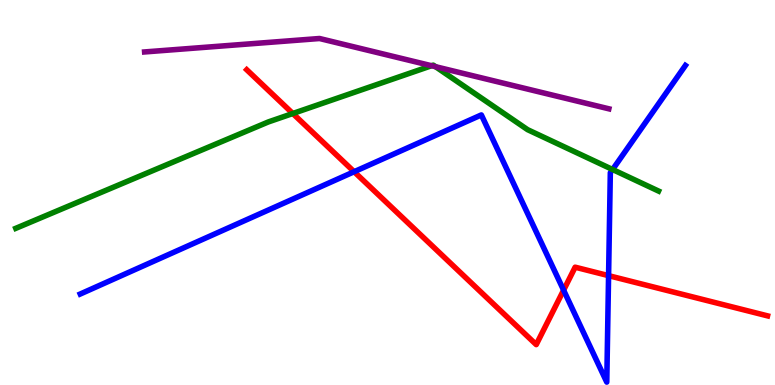[{'lines': ['blue', 'red'], 'intersections': [{'x': 4.57, 'y': 5.54}, {'x': 7.27, 'y': 2.46}, {'x': 7.85, 'y': 2.84}]}, {'lines': ['green', 'red'], 'intersections': [{'x': 3.78, 'y': 7.05}]}, {'lines': ['purple', 'red'], 'intersections': []}, {'lines': ['blue', 'green'], 'intersections': [{'x': 7.9, 'y': 5.6}]}, {'lines': ['blue', 'purple'], 'intersections': []}, {'lines': ['green', 'purple'], 'intersections': [{'x': 5.57, 'y': 8.29}, {'x': 5.62, 'y': 8.27}]}]